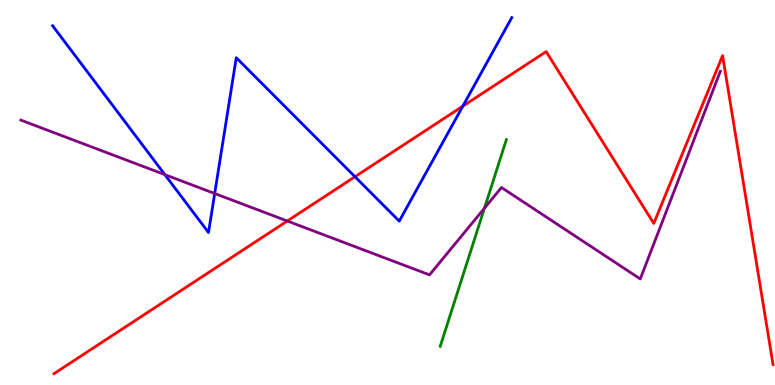[{'lines': ['blue', 'red'], 'intersections': [{'x': 4.58, 'y': 5.41}, {'x': 5.97, 'y': 7.24}]}, {'lines': ['green', 'red'], 'intersections': []}, {'lines': ['purple', 'red'], 'intersections': [{'x': 3.71, 'y': 4.26}]}, {'lines': ['blue', 'green'], 'intersections': []}, {'lines': ['blue', 'purple'], 'intersections': [{'x': 2.13, 'y': 5.46}, {'x': 2.77, 'y': 4.97}]}, {'lines': ['green', 'purple'], 'intersections': [{'x': 6.25, 'y': 4.59}]}]